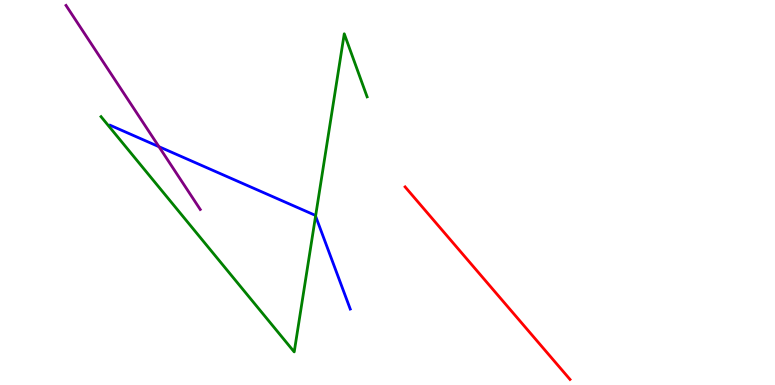[{'lines': ['blue', 'red'], 'intersections': []}, {'lines': ['green', 'red'], 'intersections': []}, {'lines': ['purple', 'red'], 'intersections': []}, {'lines': ['blue', 'green'], 'intersections': [{'x': 4.07, 'y': 4.39}]}, {'lines': ['blue', 'purple'], 'intersections': [{'x': 2.05, 'y': 6.19}]}, {'lines': ['green', 'purple'], 'intersections': []}]